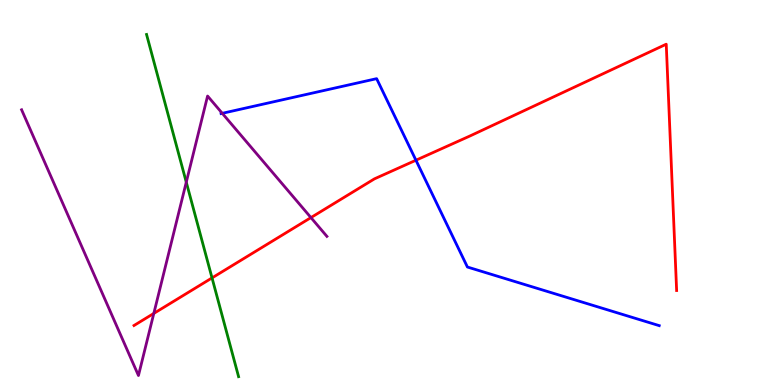[{'lines': ['blue', 'red'], 'intersections': [{'x': 5.37, 'y': 5.84}]}, {'lines': ['green', 'red'], 'intersections': [{'x': 2.74, 'y': 2.78}]}, {'lines': ['purple', 'red'], 'intersections': [{'x': 1.98, 'y': 1.86}, {'x': 4.01, 'y': 4.35}]}, {'lines': ['blue', 'green'], 'intersections': []}, {'lines': ['blue', 'purple'], 'intersections': [{'x': 2.87, 'y': 7.06}]}, {'lines': ['green', 'purple'], 'intersections': [{'x': 2.4, 'y': 5.27}]}]